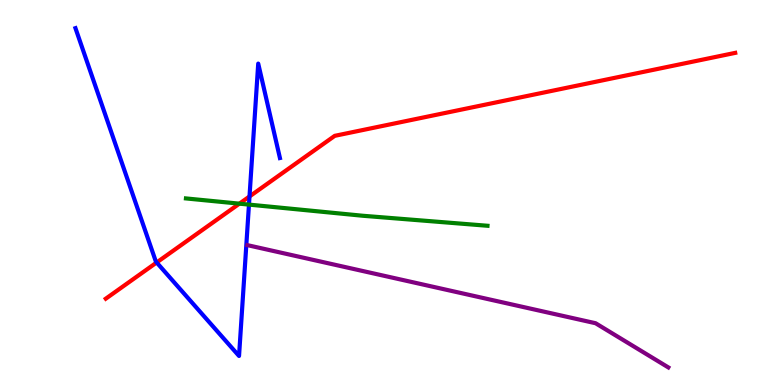[{'lines': ['blue', 'red'], 'intersections': [{'x': 2.02, 'y': 3.18}, {'x': 3.22, 'y': 4.9}]}, {'lines': ['green', 'red'], 'intersections': [{'x': 3.09, 'y': 4.71}]}, {'lines': ['purple', 'red'], 'intersections': []}, {'lines': ['blue', 'green'], 'intersections': [{'x': 3.21, 'y': 4.69}]}, {'lines': ['blue', 'purple'], 'intersections': []}, {'lines': ['green', 'purple'], 'intersections': []}]